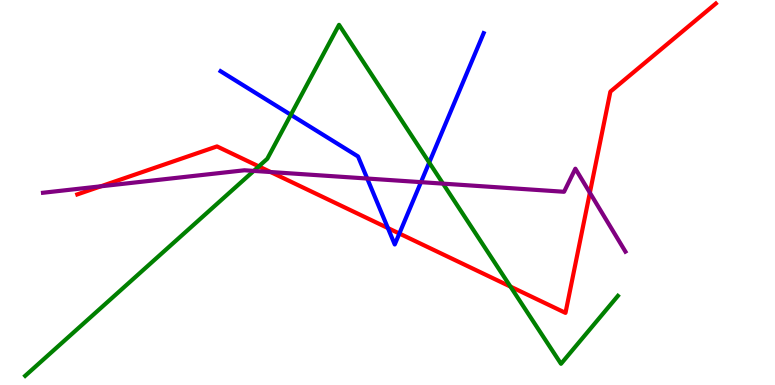[{'lines': ['blue', 'red'], 'intersections': [{'x': 5.01, 'y': 4.08}, {'x': 5.15, 'y': 3.93}]}, {'lines': ['green', 'red'], 'intersections': [{'x': 3.34, 'y': 5.68}, {'x': 6.59, 'y': 2.56}]}, {'lines': ['purple', 'red'], 'intersections': [{'x': 1.3, 'y': 5.16}, {'x': 3.49, 'y': 5.53}, {'x': 7.61, 'y': 4.99}]}, {'lines': ['blue', 'green'], 'intersections': [{'x': 3.75, 'y': 7.02}, {'x': 5.54, 'y': 5.78}]}, {'lines': ['blue', 'purple'], 'intersections': [{'x': 4.74, 'y': 5.36}, {'x': 5.43, 'y': 5.27}]}, {'lines': ['green', 'purple'], 'intersections': [{'x': 3.27, 'y': 5.56}, {'x': 5.72, 'y': 5.23}]}]